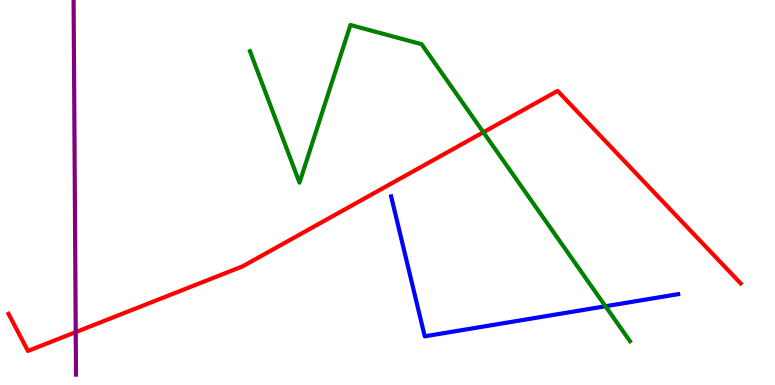[{'lines': ['blue', 'red'], 'intersections': []}, {'lines': ['green', 'red'], 'intersections': [{'x': 6.24, 'y': 6.57}]}, {'lines': ['purple', 'red'], 'intersections': [{'x': 0.977, 'y': 1.37}]}, {'lines': ['blue', 'green'], 'intersections': [{'x': 7.81, 'y': 2.05}]}, {'lines': ['blue', 'purple'], 'intersections': []}, {'lines': ['green', 'purple'], 'intersections': []}]